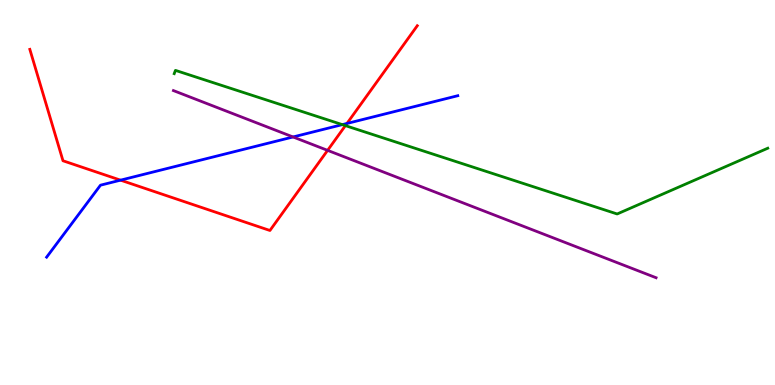[{'lines': ['blue', 'red'], 'intersections': [{'x': 1.56, 'y': 5.32}, {'x': 4.48, 'y': 6.79}]}, {'lines': ['green', 'red'], 'intersections': [{'x': 4.46, 'y': 6.74}]}, {'lines': ['purple', 'red'], 'intersections': [{'x': 4.23, 'y': 6.09}]}, {'lines': ['blue', 'green'], 'intersections': [{'x': 4.42, 'y': 6.76}]}, {'lines': ['blue', 'purple'], 'intersections': [{'x': 3.78, 'y': 6.44}]}, {'lines': ['green', 'purple'], 'intersections': []}]